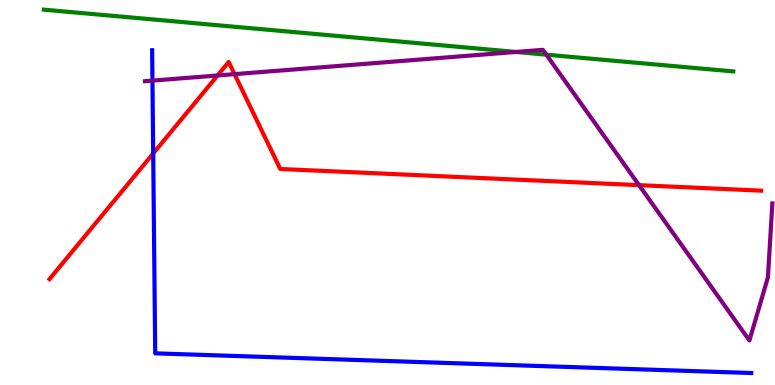[{'lines': ['blue', 'red'], 'intersections': [{'x': 1.98, 'y': 6.01}]}, {'lines': ['green', 'red'], 'intersections': []}, {'lines': ['purple', 'red'], 'intersections': [{'x': 2.81, 'y': 8.04}, {'x': 3.03, 'y': 8.07}, {'x': 8.25, 'y': 5.19}]}, {'lines': ['blue', 'green'], 'intersections': []}, {'lines': ['blue', 'purple'], 'intersections': [{'x': 1.97, 'y': 7.91}]}, {'lines': ['green', 'purple'], 'intersections': [{'x': 6.66, 'y': 8.65}, {'x': 7.05, 'y': 8.58}]}]